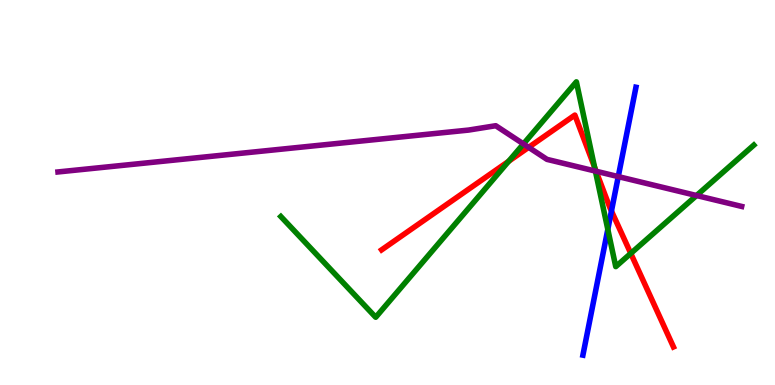[{'lines': ['blue', 'red'], 'intersections': [{'x': 7.89, 'y': 4.52}]}, {'lines': ['green', 'red'], 'intersections': [{'x': 6.56, 'y': 5.81}, {'x': 7.67, 'y': 5.66}, {'x': 8.14, 'y': 3.42}]}, {'lines': ['purple', 'red'], 'intersections': [{'x': 6.82, 'y': 6.17}, {'x': 7.69, 'y': 5.55}]}, {'lines': ['blue', 'green'], 'intersections': [{'x': 7.84, 'y': 4.04}]}, {'lines': ['blue', 'purple'], 'intersections': [{'x': 7.98, 'y': 5.41}]}, {'lines': ['green', 'purple'], 'intersections': [{'x': 6.75, 'y': 6.26}, {'x': 7.68, 'y': 5.56}, {'x': 8.99, 'y': 4.92}]}]